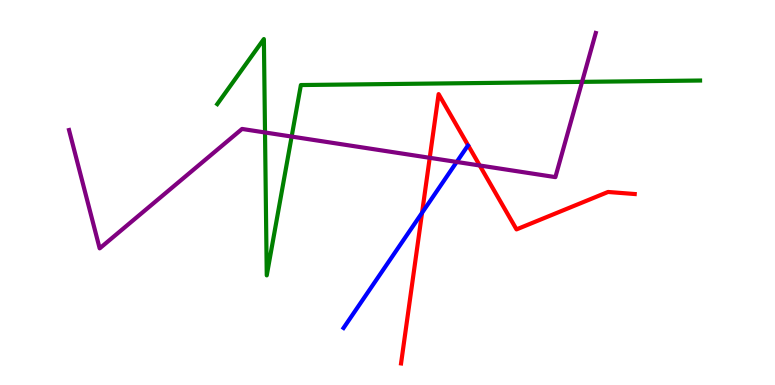[{'lines': ['blue', 'red'], 'intersections': [{'x': 5.45, 'y': 4.47}]}, {'lines': ['green', 'red'], 'intersections': []}, {'lines': ['purple', 'red'], 'intersections': [{'x': 5.54, 'y': 5.9}, {'x': 6.19, 'y': 5.7}]}, {'lines': ['blue', 'green'], 'intersections': []}, {'lines': ['blue', 'purple'], 'intersections': [{'x': 5.89, 'y': 5.79}]}, {'lines': ['green', 'purple'], 'intersections': [{'x': 3.42, 'y': 6.56}, {'x': 3.76, 'y': 6.45}, {'x': 7.51, 'y': 7.87}]}]